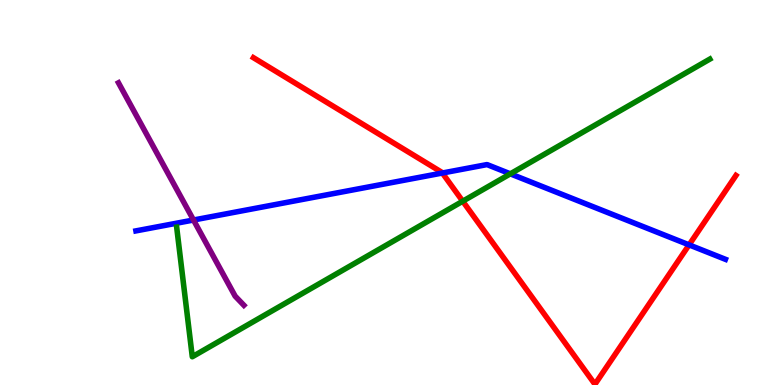[{'lines': ['blue', 'red'], 'intersections': [{'x': 5.71, 'y': 5.51}, {'x': 8.89, 'y': 3.64}]}, {'lines': ['green', 'red'], 'intersections': [{'x': 5.97, 'y': 4.77}]}, {'lines': ['purple', 'red'], 'intersections': []}, {'lines': ['blue', 'green'], 'intersections': [{'x': 6.58, 'y': 5.48}]}, {'lines': ['blue', 'purple'], 'intersections': [{'x': 2.5, 'y': 4.29}]}, {'lines': ['green', 'purple'], 'intersections': []}]